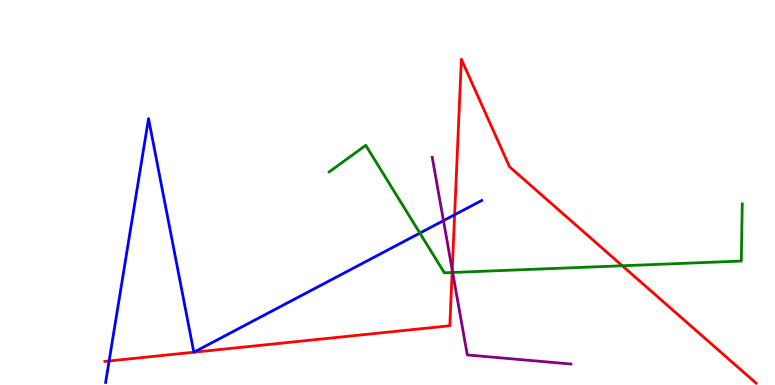[{'lines': ['blue', 'red'], 'intersections': [{'x': 1.41, 'y': 0.624}, {'x': 2.5, 'y': 0.852}, {'x': 2.5, 'y': 0.852}, {'x': 5.87, 'y': 4.42}]}, {'lines': ['green', 'red'], 'intersections': [{'x': 5.83, 'y': 2.92}, {'x': 8.03, 'y': 3.1}]}, {'lines': ['purple', 'red'], 'intersections': [{'x': 5.84, 'y': 2.99}]}, {'lines': ['blue', 'green'], 'intersections': [{'x': 5.42, 'y': 3.95}]}, {'lines': ['blue', 'purple'], 'intersections': [{'x': 5.72, 'y': 4.27}]}, {'lines': ['green', 'purple'], 'intersections': [{'x': 5.84, 'y': 2.92}]}]